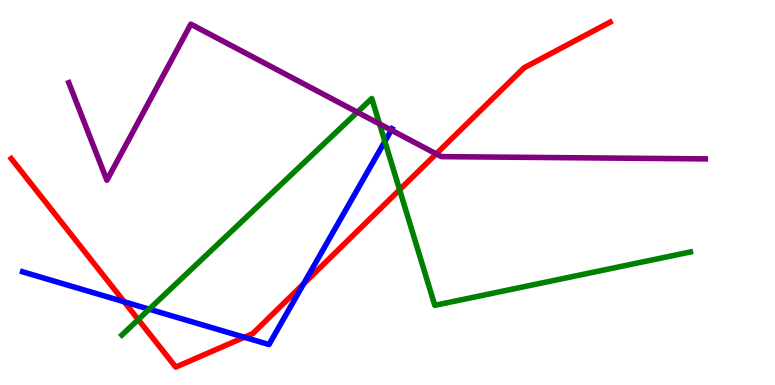[{'lines': ['blue', 'red'], 'intersections': [{'x': 1.6, 'y': 2.16}, {'x': 3.15, 'y': 1.24}, {'x': 3.92, 'y': 2.63}]}, {'lines': ['green', 'red'], 'intersections': [{'x': 1.78, 'y': 1.7}, {'x': 5.16, 'y': 5.07}]}, {'lines': ['purple', 'red'], 'intersections': [{'x': 5.63, 'y': 6.0}]}, {'lines': ['blue', 'green'], 'intersections': [{'x': 1.93, 'y': 1.97}, {'x': 4.97, 'y': 6.33}]}, {'lines': ['blue', 'purple'], 'intersections': [{'x': 5.05, 'y': 6.62}]}, {'lines': ['green', 'purple'], 'intersections': [{'x': 4.61, 'y': 7.09}, {'x': 4.9, 'y': 6.78}]}]